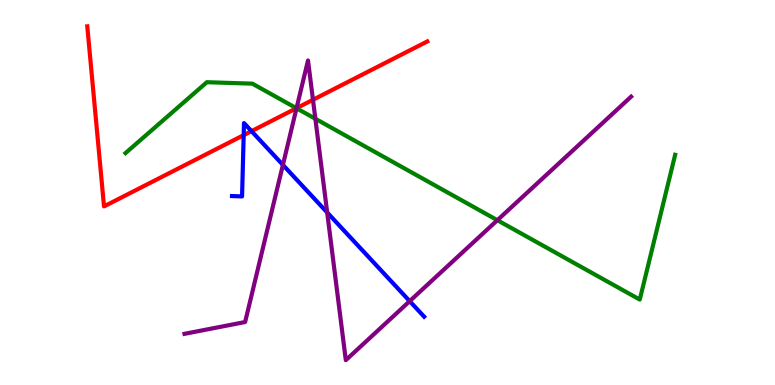[{'lines': ['blue', 'red'], 'intersections': [{'x': 3.14, 'y': 6.49}, {'x': 3.25, 'y': 6.59}]}, {'lines': ['green', 'red'], 'intersections': [{'x': 3.83, 'y': 7.19}]}, {'lines': ['purple', 'red'], 'intersections': [{'x': 3.83, 'y': 7.19}, {'x': 4.04, 'y': 7.41}]}, {'lines': ['blue', 'green'], 'intersections': []}, {'lines': ['blue', 'purple'], 'intersections': [{'x': 3.65, 'y': 5.72}, {'x': 4.22, 'y': 4.48}, {'x': 5.29, 'y': 2.18}]}, {'lines': ['green', 'purple'], 'intersections': [{'x': 3.83, 'y': 7.19}, {'x': 4.07, 'y': 6.92}, {'x': 6.42, 'y': 4.28}]}]